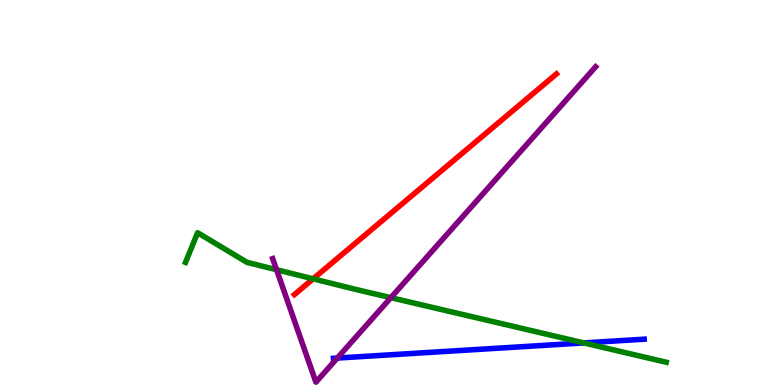[{'lines': ['blue', 'red'], 'intersections': []}, {'lines': ['green', 'red'], 'intersections': [{'x': 4.04, 'y': 2.76}]}, {'lines': ['purple', 'red'], 'intersections': []}, {'lines': ['blue', 'green'], 'intersections': [{'x': 7.53, 'y': 1.09}]}, {'lines': ['blue', 'purple'], 'intersections': [{'x': 4.35, 'y': 0.699}]}, {'lines': ['green', 'purple'], 'intersections': [{'x': 3.57, 'y': 2.99}, {'x': 5.04, 'y': 2.27}]}]